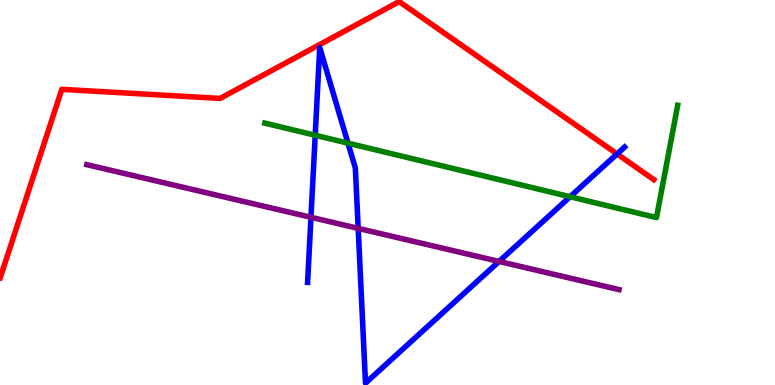[{'lines': ['blue', 'red'], 'intersections': [{'x': 7.96, 'y': 6.0}]}, {'lines': ['green', 'red'], 'intersections': []}, {'lines': ['purple', 'red'], 'intersections': []}, {'lines': ['blue', 'green'], 'intersections': [{'x': 4.07, 'y': 6.49}, {'x': 4.49, 'y': 6.28}, {'x': 7.36, 'y': 4.89}]}, {'lines': ['blue', 'purple'], 'intersections': [{'x': 4.01, 'y': 4.36}, {'x': 4.62, 'y': 4.07}, {'x': 6.44, 'y': 3.21}]}, {'lines': ['green', 'purple'], 'intersections': []}]